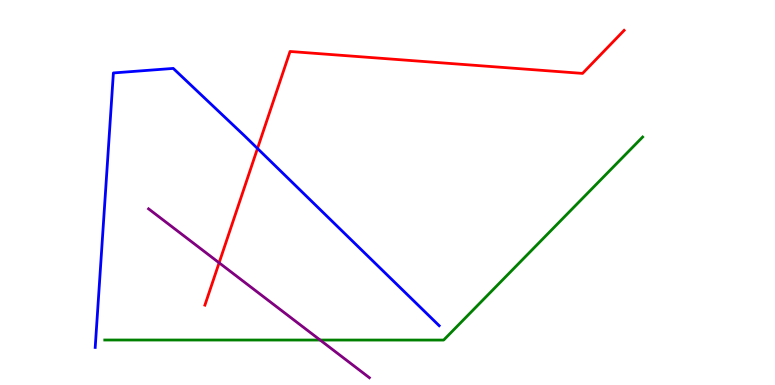[{'lines': ['blue', 'red'], 'intersections': [{'x': 3.32, 'y': 6.14}]}, {'lines': ['green', 'red'], 'intersections': []}, {'lines': ['purple', 'red'], 'intersections': [{'x': 2.83, 'y': 3.17}]}, {'lines': ['blue', 'green'], 'intersections': []}, {'lines': ['blue', 'purple'], 'intersections': []}, {'lines': ['green', 'purple'], 'intersections': [{'x': 4.13, 'y': 1.17}]}]